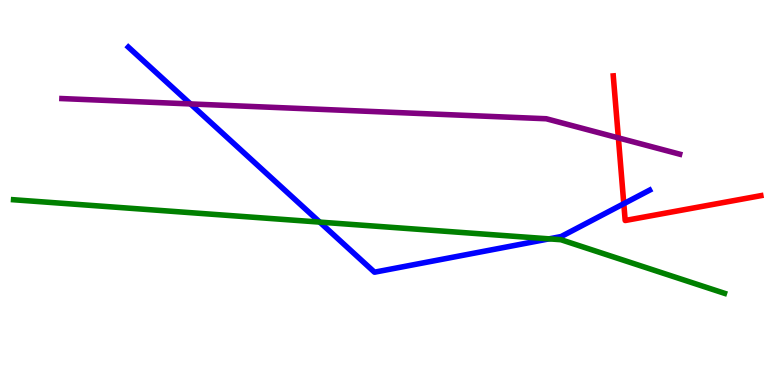[{'lines': ['blue', 'red'], 'intersections': [{'x': 8.05, 'y': 4.71}]}, {'lines': ['green', 'red'], 'intersections': []}, {'lines': ['purple', 'red'], 'intersections': [{'x': 7.98, 'y': 6.42}]}, {'lines': ['blue', 'green'], 'intersections': [{'x': 4.13, 'y': 4.23}, {'x': 7.09, 'y': 3.8}]}, {'lines': ['blue', 'purple'], 'intersections': [{'x': 2.46, 'y': 7.3}]}, {'lines': ['green', 'purple'], 'intersections': []}]